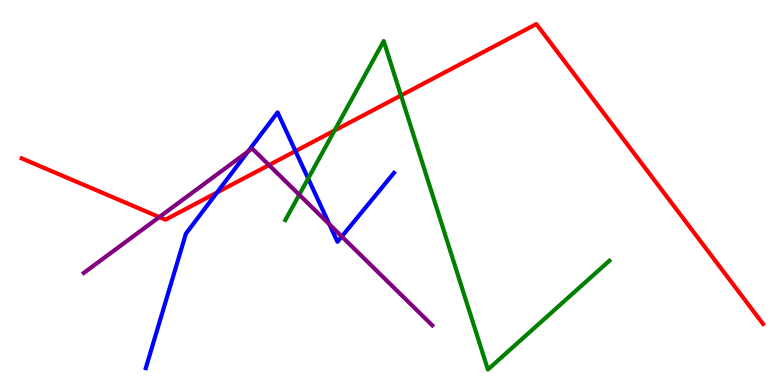[{'lines': ['blue', 'red'], 'intersections': [{'x': 2.8, 'y': 5.0}, {'x': 3.81, 'y': 6.08}]}, {'lines': ['green', 'red'], 'intersections': [{'x': 4.32, 'y': 6.61}, {'x': 5.17, 'y': 7.52}]}, {'lines': ['purple', 'red'], 'intersections': [{'x': 2.06, 'y': 4.36}, {'x': 3.47, 'y': 5.71}]}, {'lines': ['blue', 'green'], 'intersections': [{'x': 3.98, 'y': 5.36}]}, {'lines': ['blue', 'purple'], 'intersections': [{'x': 3.2, 'y': 6.06}, {'x': 4.25, 'y': 4.17}, {'x': 4.41, 'y': 3.86}]}, {'lines': ['green', 'purple'], 'intersections': [{'x': 3.86, 'y': 4.94}]}]